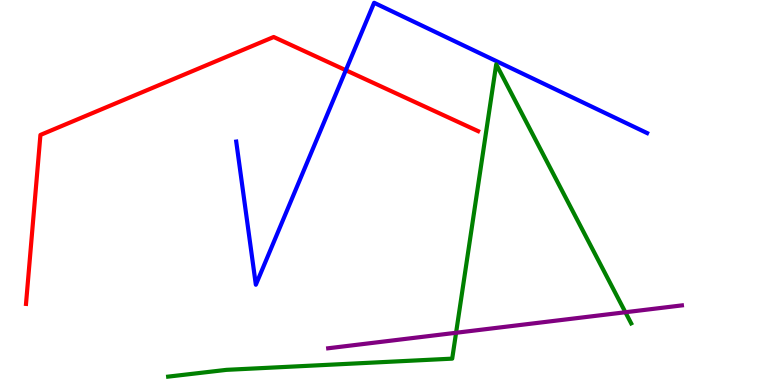[{'lines': ['blue', 'red'], 'intersections': [{'x': 4.46, 'y': 8.18}]}, {'lines': ['green', 'red'], 'intersections': []}, {'lines': ['purple', 'red'], 'intersections': []}, {'lines': ['blue', 'green'], 'intersections': []}, {'lines': ['blue', 'purple'], 'intersections': []}, {'lines': ['green', 'purple'], 'intersections': [{'x': 5.88, 'y': 1.36}, {'x': 8.07, 'y': 1.89}]}]